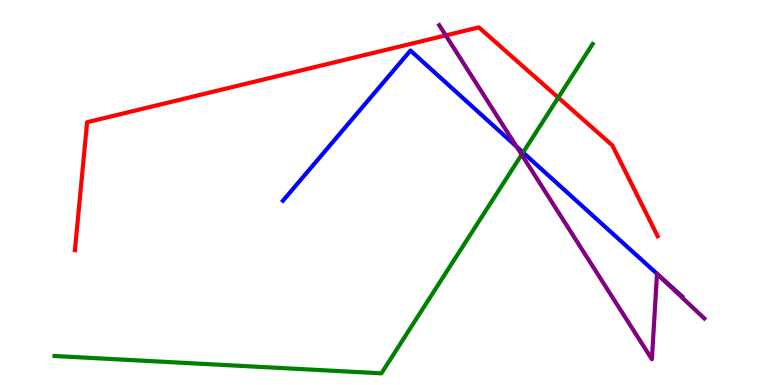[{'lines': ['blue', 'red'], 'intersections': []}, {'lines': ['green', 'red'], 'intersections': [{'x': 7.2, 'y': 7.47}]}, {'lines': ['purple', 'red'], 'intersections': [{'x': 5.75, 'y': 9.08}]}, {'lines': ['blue', 'green'], 'intersections': [{'x': 6.75, 'y': 6.04}]}, {'lines': ['blue', 'purple'], 'intersections': [{'x': 6.66, 'y': 6.19}]}, {'lines': ['green', 'purple'], 'intersections': [{'x': 6.73, 'y': 5.98}]}]